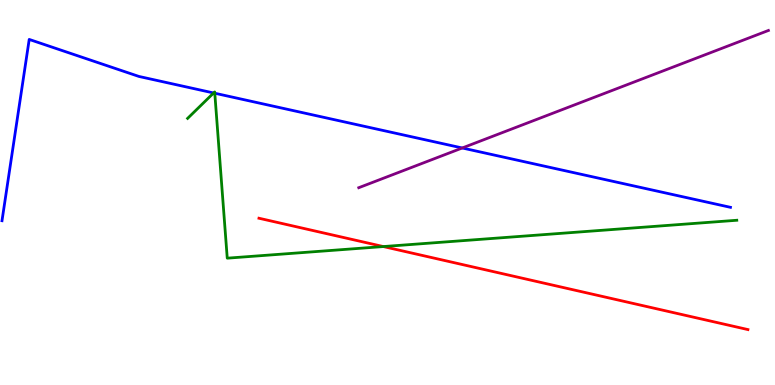[{'lines': ['blue', 'red'], 'intersections': []}, {'lines': ['green', 'red'], 'intersections': [{'x': 4.95, 'y': 3.6}]}, {'lines': ['purple', 'red'], 'intersections': []}, {'lines': ['blue', 'green'], 'intersections': [{'x': 2.76, 'y': 7.59}, {'x': 2.77, 'y': 7.58}]}, {'lines': ['blue', 'purple'], 'intersections': [{'x': 5.96, 'y': 6.16}]}, {'lines': ['green', 'purple'], 'intersections': []}]